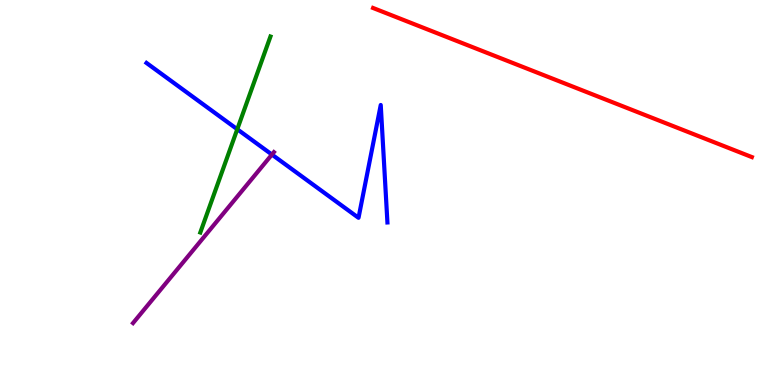[{'lines': ['blue', 'red'], 'intersections': []}, {'lines': ['green', 'red'], 'intersections': []}, {'lines': ['purple', 'red'], 'intersections': []}, {'lines': ['blue', 'green'], 'intersections': [{'x': 3.06, 'y': 6.64}]}, {'lines': ['blue', 'purple'], 'intersections': [{'x': 3.51, 'y': 5.99}]}, {'lines': ['green', 'purple'], 'intersections': []}]